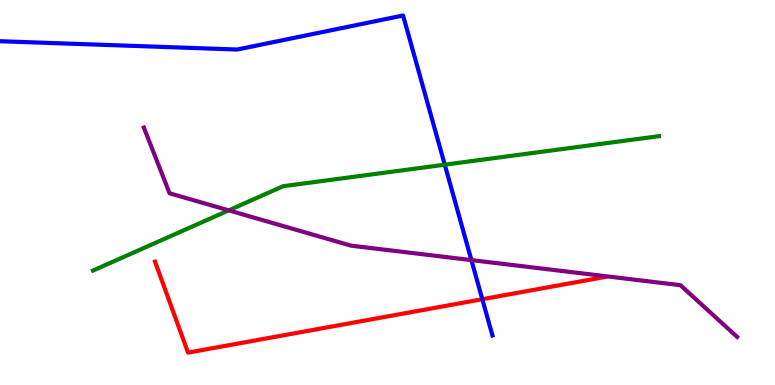[{'lines': ['blue', 'red'], 'intersections': [{'x': 6.22, 'y': 2.23}]}, {'lines': ['green', 'red'], 'intersections': []}, {'lines': ['purple', 'red'], 'intersections': []}, {'lines': ['blue', 'green'], 'intersections': [{'x': 5.74, 'y': 5.72}]}, {'lines': ['blue', 'purple'], 'intersections': [{'x': 6.08, 'y': 3.24}]}, {'lines': ['green', 'purple'], 'intersections': [{'x': 2.95, 'y': 4.54}]}]